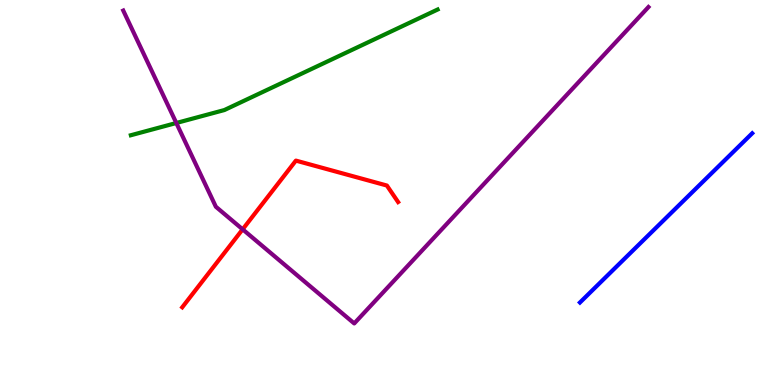[{'lines': ['blue', 'red'], 'intersections': []}, {'lines': ['green', 'red'], 'intersections': []}, {'lines': ['purple', 'red'], 'intersections': [{'x': 3.13, 'y': 4.04}]}, {'lines': ['blue', 'green'], 'intersections': []}, {'lines': ['blue', 'purple'], 'intersections': []}, {'lines': ['green', 'purple'], 'intersections': [{'x': 2.28, 'y': 6.81}]}]